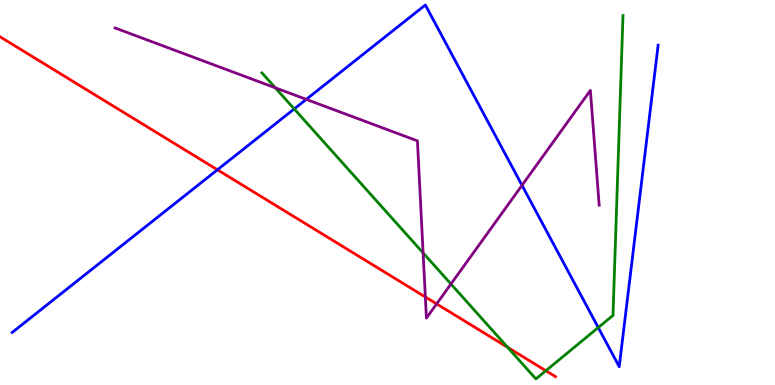[{'lines': ['blue', 'red'], 'intersections': [{'x': 2.81, 'y': 5.59}]}, {'lines': ['green', 'red'], 'intersections': [{'x': 6.55, 'y': 0.978}, {'x': 7.04, 'y': 0.371}]}, {'lines': ['purple', 'red'], 'intersections': [{'x': 5.49, 'y': 2.29}, {'x': 5.63, 'y': 2.11}]}, {'lines': ['blue', 'green'], 'intersections': [{'x': 3.8, 'y': 7.17}, {'x': 7.72, 'y': 1.49}]}, {'lines': ['blue', 'purple'], 'intersections': [{'x': 3.95, 'y': 7.42}, {'x': 6.74, 'y': 5.19}]}, {'lines': ['green', 'purple'], 'intersections': [{'x': 3.55, 'y': 7.72}, {'x': 5.46, 'y': 3.43}, {'x': 5.82, 'y': 2.62}]}]